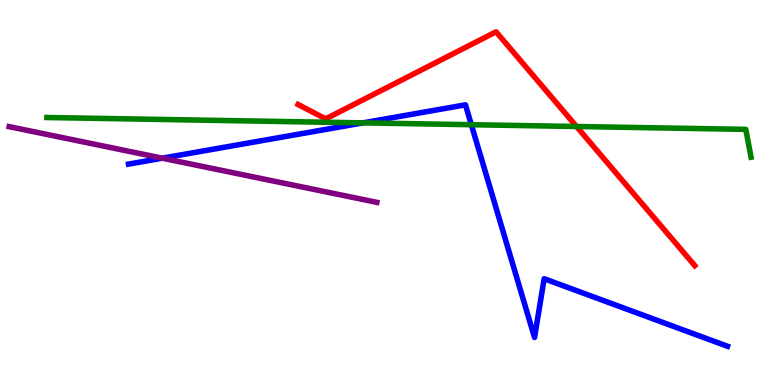[{'lines': ['blue', 'red'], 'intersections': []}, {'lines': ['green', 'red'], 'intersections': [{'x': 7.44, 'y': 6.71}]}, {'lines': ['purple', 'red'], 'intersections': []}, {'lines': ['blue', 'green'], 'intersections': [{'x': 4.68, 'y': 6.81}, {'x': 6.08, 'y': 6.76}]}, {'lines': ['blue', 'purple'], 'intersections': [{'x': 2.09, 'y': 5.89}]}, {'lines': ['green', 'purple'], 'intersections': []}]